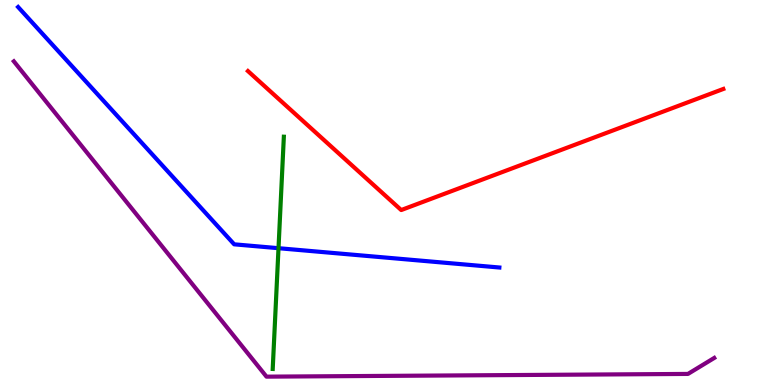[{'lines': ['blue', 'red'], 'intersections': []}, {'lines': ['green', 'red'], 'intersections': []}, {'lines': ['purple', 'red'], 'intersections': []}, {'lines': ['blue', 'green'], 'intersections': [{'x': 3.59, 'y': 3.55}]}, {'lines': ['blue', 'purple'], 'intersections': []}, {'lines': ['green', 'purple'], 'intersections': []}]